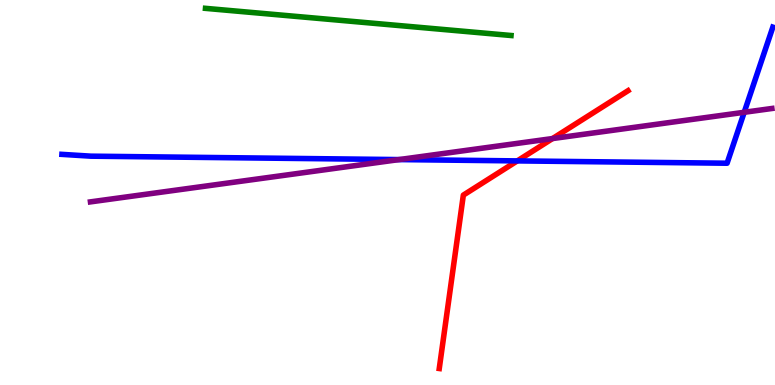[{'lines': ['blue', 'red'], 'intersections': [{'x': 6.67, 'y': 5.82}]}, {'lines': ['green', 'red'], 'intersections': []}, {'lines': ['purple', 'red'], 'intersections': [{'x': 7.13, 'y': 6.4}]}, {'lines': ['blue', 'green'], 'intersections': []}, {'lines': ['blue', 'purple'], 'intersections': [{'x': 5.15, 'y': 5.85}, {'x': 9.6, 'y': 7.08}]}, {'lines': ['green', 'purple'], 'intersections': []}]